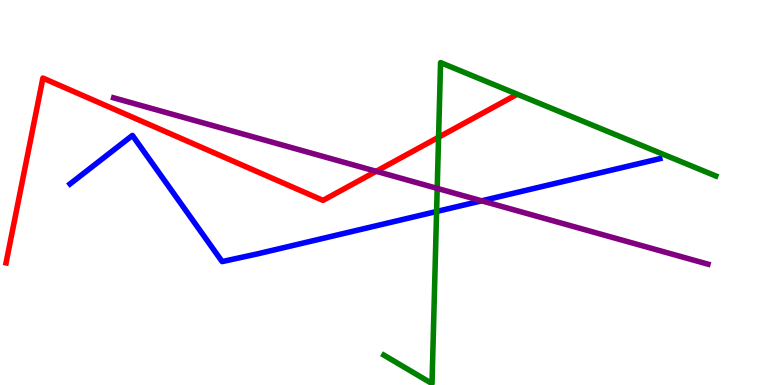[{'lines': ['blue', 'red'], 'intersections': []}, {'lines': ['green', 'red'], 'intersections': [{'x': 5.66, 'y': 6.44}]}, {'lines': ['purple', 'red'], 'intersections': [{'x': 4.85, 'y': 5.55}]}, {'lines': ['blue', 'green'], 'intersections': [{'x': 5.63, 'y': 4.51}]}, {'lines': ['blue', 'purple'], 'intersections': [{'x': 6.22, 'y': 4.78}]}, {'lines': ['green', 'purple'], 'intersections': [{'x': 5.64, 'y': 5.11}]}]